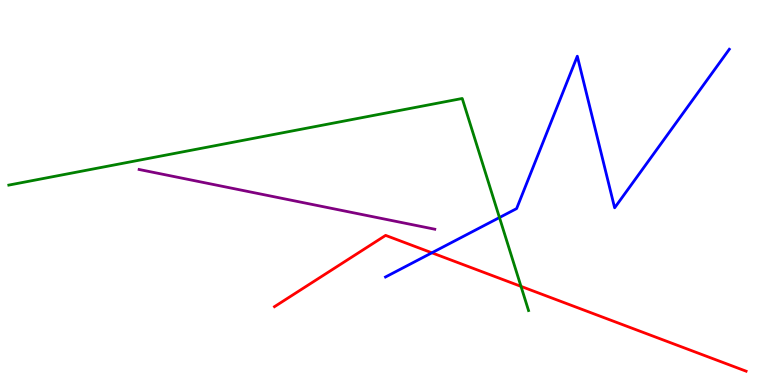[{'lines': ['blue', 'red'], 'intersections': [{'x': 5.57, 'y': 3.43}]}, {'lines': ['green', 'red'], 'intersections': [{'x': 6.72, 'y': 2.56}]}, {'lines': ['purple', 'red'], 'intersections': []}, {'lines': ['blue', 'green'], 'intersections': [{'x': 6.44, 'y': 4.35}]}, {'lines': ['blue', 'purple'], 'intersections': []}, {'lines': ['green', 'purple'], 'intersections': []}]